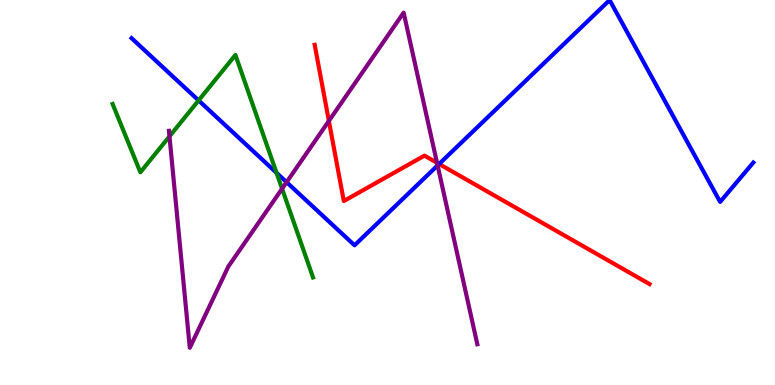[{'lines': ['blue', 'red'], 'intersections': [{'x': 5.67, 'y': 5.74}]}, {'lines': ['green', 'red'], 'intersections': []}, {'lines': ['purple', 'red'], 'intersections': [{'x': 4.24, 'y': 6.86}, {'x': 5.64, 'y': 5.77}]}, {'lines': ['blue', 'green'], 'intersections': [{'x': 2.56, 'y': 7.39}, {'x': 3.57, 'y': 5.51}]}, {'lines': ['blue', 'purple'], 'intersections': [{'x': 3.7, 'y': 5.27}, {'x': 5.65, 'y': 5.7}]}, {'lines': ['green', 'purple'], 'intersections': [{'x': 2.19, 'y': 6.46}, {'x': 3.64, 'y': 5.1}]}]